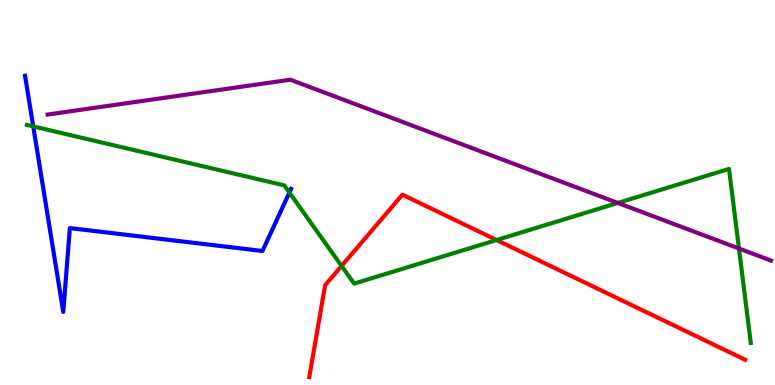[{'lines': ['blue', 'red'], 'intersections': []}, {'lines': ['green', 'red'], 'intersections': [{'x': 4.41, 'y': 3.09}, {'x': 6.41, 'y': 3.77}]}, {'lines': ['purple', 'red'], 'intersections': []}, {'lines': ['blue', 'green'], 'intersections': [{'x': 0.429, 'y': 6.72}, {'x': 3.73, 'y': 5.0}]}, {'lines': ['blue', 'purple'], 'intersections': []}, {'lines': ['green', 'purple'], 'intersections': [{'x': 7.97, 'y': 4.73}, {'x': 9.54, 'y': 3.54}]}]